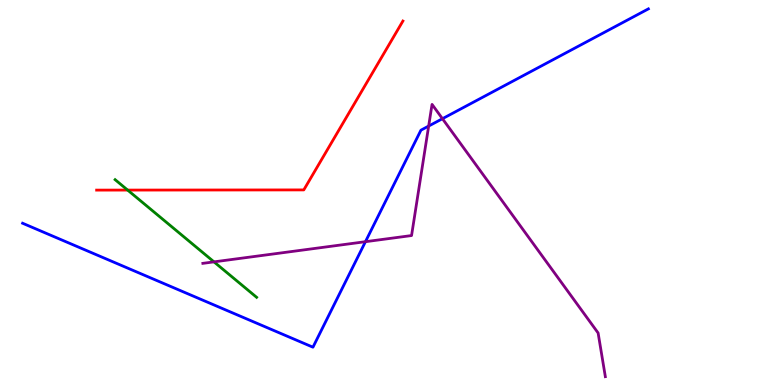[{'lines': ['blue', 'red'], 'intersections': []}, {'lines': ['green', 'red'], 'intersections': [{'x': 1.65, 'y': 5.06}]}, {'lines': ['purple', 'red'], 'intersections': []}, {'lines': ['blue', 'green'], 'intersections': []}, {'lines': ['blue', 'purple'], 'intersections': [{'x': 4.72, 'y': 3.72}, {'x': 5.53, 'y': 6.73}, {'x': 5.71, 'y': 6.92}]}, {'lines': ['green', 'purple'], 'intersections': [{'x': 2.76, 'y': 3.2}]}]